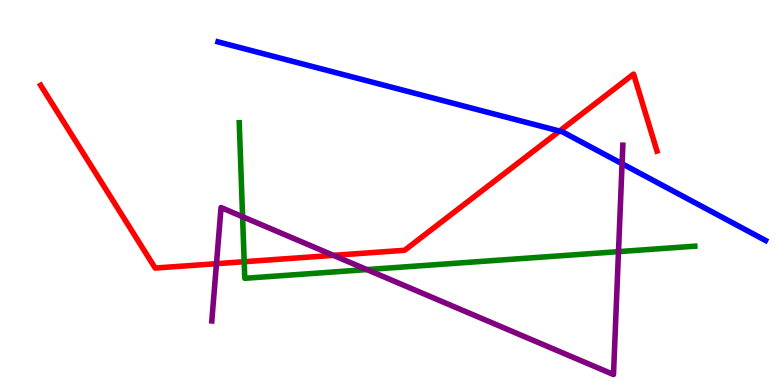[{'lines': ['blue', 'red'], 'intersections': [{'x': 7.22, 'y': 6.6}]}, {'lines': ['green', 'red'], 'intersections': [{'x': 3.15, 'y': 3.2}]}, {'lines': ['purple', 'red'], 'intersections': [{'x': 2.79, 'y': 3.15}, {'x': 4.3, 'y': 3.37}]}, {'lines': ['blue', 'green'], 'intersections': []}, {'lines': ['blue', 'purple'], 'intersections': [{'x': 8.03, 'y': 5.75}]}, {'lines': ['green', 'purple'], 'intersections': [{'x': 3.13, 'y': 4.37}, {'x': 4.73, 'y': 3.0}, {'x': 7.98, 'y': 3.46}]}]